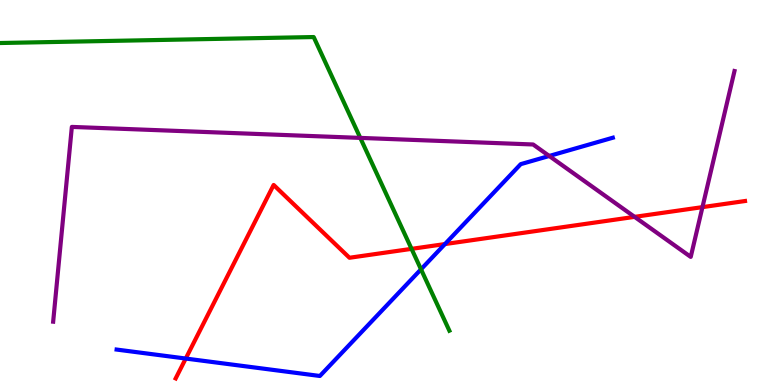[{'lines': ['blue', 'red'], 'intersections': [{'x': 2.4, 'y': 0.687}, {'x': 5.74, 'y': 3.66}]}, {'lines': ['green', 'red'], 'intersections': [{'x': 5.31, 'y': 3.54}]}, {'lines': ['purple', 'red'], 'intersections': [{'x': 8.19, 'y': 4.37}, {'x': 9.06, 'y': 4.62}]}, {'lines': ['blue', 'green'], 'intersections': [{'x': 5.43, 'y': 3.0}]}, {'lines': ['blue', 'purple'], 'intersections': [{'x': 7.09, 'y': 5.95}]}, {'lines': ['green', 'purple'], 'intersections': [{'x': 4.65, 'y': 6.42}]}]